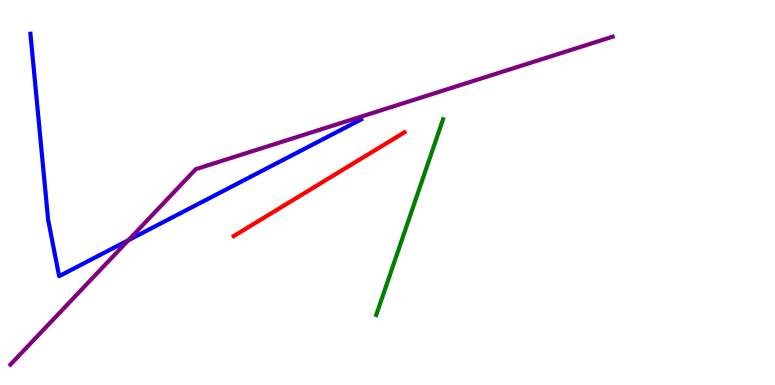[{'lines': ['blue', 'red'], 'intersections': []}, {'lines': ['green', 'red'], 'intersections': []}, {'lines': ['purple', 'red'], 'intersections': []}, {'lines': ['blue', 'green'], 'intersections': []}, {'lines': ['blue', 'purple'], 'intersections': [{'x': 1.66, 'y': 3.76}]}, {'lines': ['green', 'purple'], 'intersections': []}]